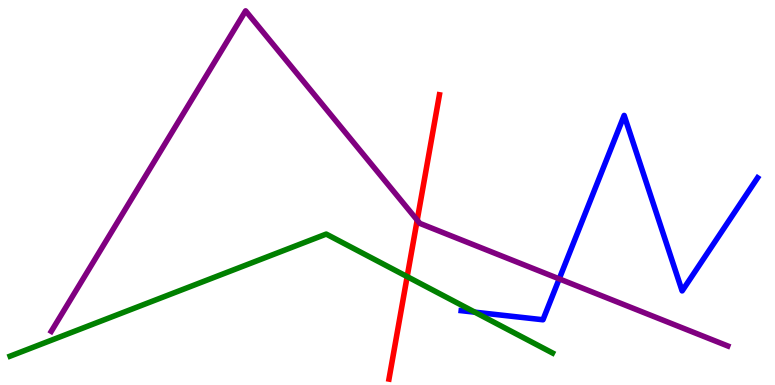[{'lines': ['blue', 'red'], 'intersections': []}, {'lines': ['green', 'red'], 'intersections': [{'x': 5.25, 'y': 2.82}]}, {'lines': ['purple', 'red'], 'intersections': [{'x': 5.38, 'y': 4.28}]}, {'lines': ['blue', 'green'], 'intersections': [{'x': 6.13, 'y': 1.89}]}, {'lines': ['blue', 'purple'], 'intersections': [{'x': 7.22, 'y': 2.76}]}, {'lines': ['green', 'purple'], 'intersections': []}]